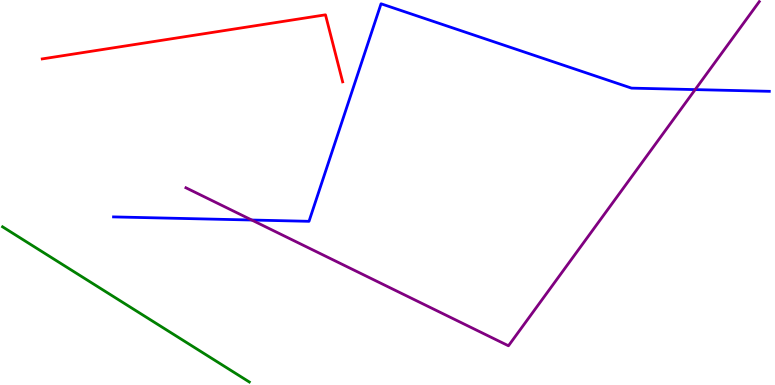[{'lines': ['blue', 'red'], 'intersections': []}, {'lines': ['green', 'red'], 'intersections': []}, {'lines': ['purple', 'red'], 'intersections': []}, {'lines': ['blue', 'green'], 'intersections': []}, {'lines': ['blue', 'purple'], 'intersections': [{'x': 3.25, 'y': 4.29}, {'x': 8.97, 'y': 7.67}]}, {'lines': ['green', 'purple'], 'intersections': []}]